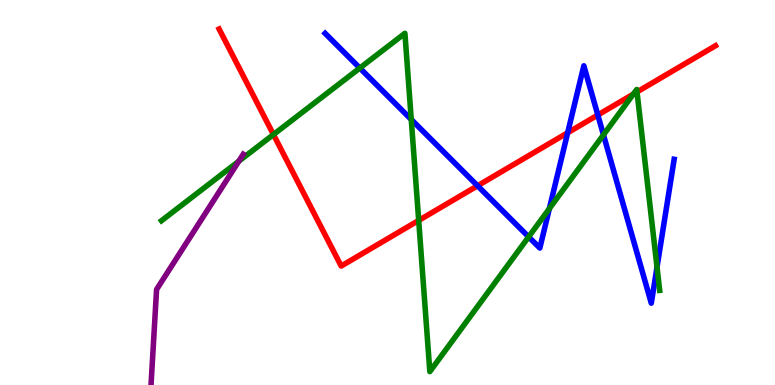[{'lines': ['blue', 'red'], 'intersections': [{'x': 6.16, 'y': 5.17}, {'x': 7.32, 'y': 6.55}, {'x': 7.71, 'y': 7.01}]}, {'lines': ['green', 'red'], 'intersections': [{'x': 3.53, 'y': 6.51}, {'x': 5.4, 'y': 4.27}, {'x': 8.17, 'y': 7.56}, {'x': 8.22, 'y': 7.61}]}, {'lines': ['purple', 'red'], 'intersections': []}, {'lines': ['blue', 'green'], 'intersections': [{'x': 4.64, 'y': 8.23}, {'x': 5.31, 'y': 6.9}, {'x': 6.82, 'y': 3.85}, {'x': 7.09, 'y': 4.58}, {'x': 7.79, 'y': 6.5}, {'x': 8.48, 'y': 3.06}]}, {'lines': ['blue', 'purple'], 'intersections': []}, {'lines': ['green', 'purple'], 'intersections': [{'x': 3.08, 'y': 5.81}]}]